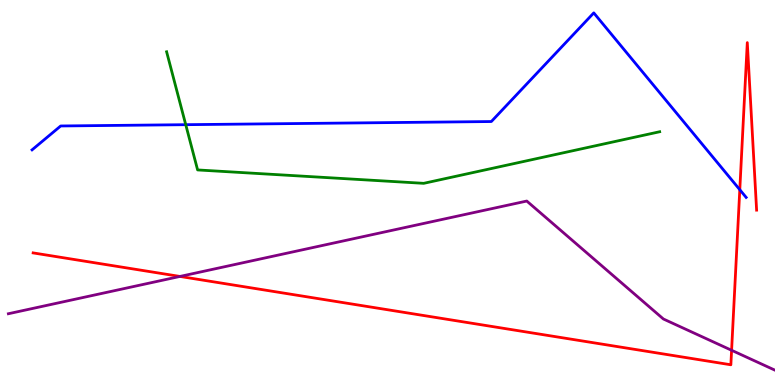[{'lines': ['blue', 'red'], 'intersections': [{'x': 9.55, 'y': 5.07}]}, {'lines': ['green', 'red'], 'intersections': []}, {'lines': ['purple', 'red'], 'intersections': [{'x': 2.32, 'y': 2.82}, {'x': 9.44, 'y': 0.902}]}, {'lines': ['blue', 'green'], 'intersections': [{'x': 2.4, 'y': 6.76}]}, {'lines': ['blue', 'purple'], 'intersections': []}, {'lines': ['green', 'purple'], 'intersections': []}]